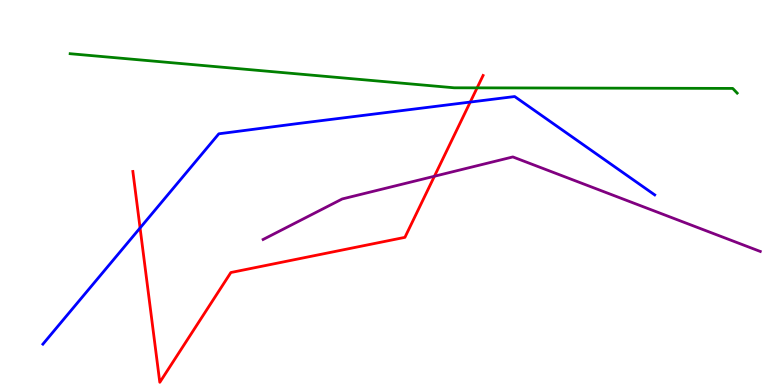[{'lines': ['blue', 'red'], 'intersections': [{'x': 1.81, 'y': 4.08}, {'x': 6.07, 'y': 7.35}]}, {'lines': ['green', 'red'], 'intersections': [{'x': 6.16, 'y': 7.72}]}, {'lines': ['purple', 'red'], 'intersections': [{'x': 5.61, 'y': 5.42}]}, {'lines': ['blue', 'green'], 'intersections': []}, {'lines': ['blue', 'purple'], 'intersections': []}, {'lines': ['green', 'purple'], 'intersections': []}]